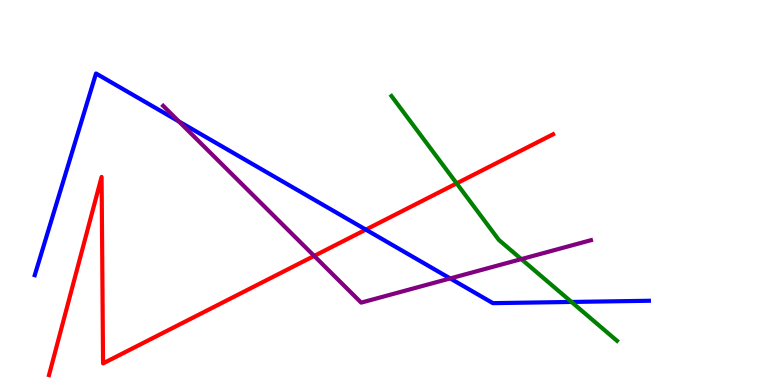[{'lines': ['blue', 'red'], 'intersections': [{'x': 4.72, 'y': 4.04}]}, {'lines': ['green', 'red'], 'intersections': [{'x': 5.89, 'y': 5.24}]}, {'lines': ['purple', 'red'], 'intersections': [{'x': 4.05, 'y': 3.35}]}, {'lines': ['blue', 'green'], 'intersections': [{'x': 7.37, 'y': 2.16}]}, {'lines': ['blue', 'purple'], 'intersections': [{'x': 2.31, 'y': 6.85}, {'x': 5.81, 'y': 2.77}]}, {'lines': ['green', 'purple'], 'intersections': [{'x': 6.73, 'y': 3.27}]}]